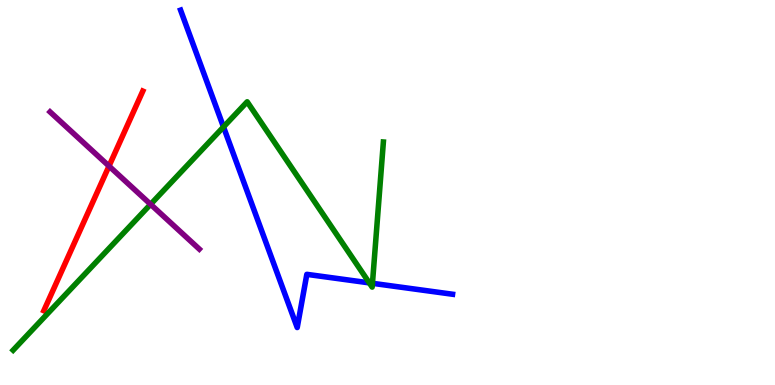[{'lines': ['blue', 'red'], 'intersections': []}, {'lines': ['green', 'red'], 'intersections': []}, {'lines': ['purple', 'red'], 'intersections': [{'x': 1.41, 'y': 5.69}]}, {'lines': ['blue', 'green'], 'intersections': [{'x': 2.88, 'y': 6.7}, {'x': 4.77, 'y': 2.65}, {'x': 4.81, 'y': 2.64}]}, {'lines': ['blue', 'purple'], 'intersections': []}, {'lines': ['green', 'purple'], 'intersections': [{'x': 1.94, 'y': 4.69}]}]